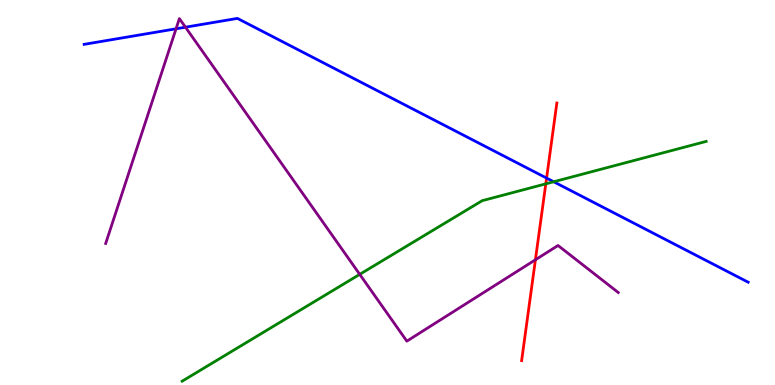[{'lines': ['blue', 'red'], 'intersections': [{'x': 7.05, 'y': 5.37}]}, {'lines': ['green', 'red'], 'intersections': [{'x': 7.04, 'y': 5.22}]}, {'lines': ['purple', 'red'], 'intersections': [{'x': 6.91, 'y': 3.25}]}, {'lines': ['blue', 'green'], 'intersections': [{'x': 7.14, 'y': 5.28}]}, {'lines': ['blue', 'purple'], 'intersections': [{'x': 2.27, 'y': 9.25}, {'x': 2.39, 'y': 9.29}]}, {'lines': ['green', 'purple'], 'intersections': [{'x': 4.64, 'y': 2.87}]}]